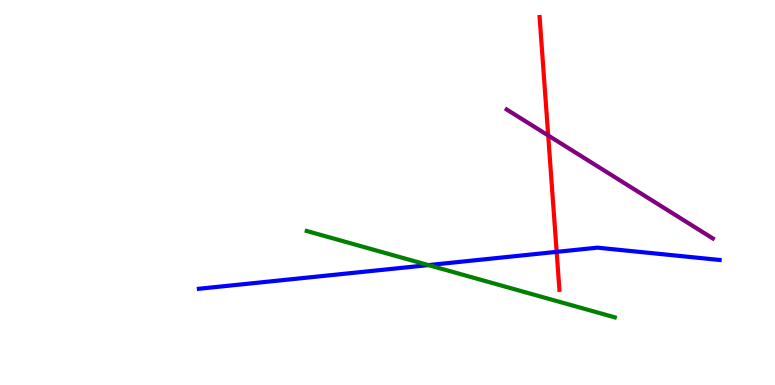[{'lines': ['blue', 'red'], 'intersections': [{'x': 7.18, 'y': 3.46}]}, {'lines': ['green', 'red'], 'intersections': []}, {'lines': ['purple', 'red'], 'intersections': [{'x': 7.07, 'y': 6.48}]}, {'lines': ['blue', 'green'], 'intersections': [{'x': 5.53, 'y': 3.11}]}, {'lines': ['blue', 'purple'], 'intersections': []}, {'lines': ['green', 'purple'], 'intersections': []}]